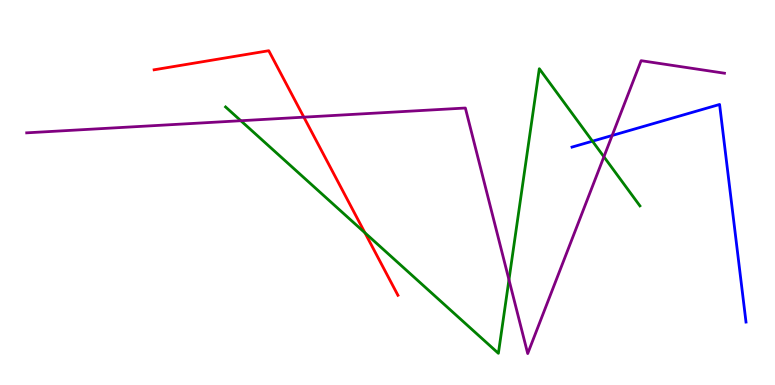[{'lines': ['blue', 'red'], 'intersections': []}, {'lines': ['green', 'red'], 'intersections': [{'x': 4.71, 'y': 3.95}]}, {'lines': ['purple', 'red'], 'intersections': [{'x': 3.92, 'y': 6.96}]}, {'lines': ['blue', 'green'], 'intersections': [{'x': 7.64, 'y': 6.33}]}, {'lines': ['blue', 'purple'], 'intersections': [{'x': 7.9, 'y': 6.48}]}, {'lines': ['green', 'purple'], 'intersections': [{'x': 3.11, 'y': 6.86}, {'x': 6.57, 'y': 2.73}, {'x': 7.79, 'y': 5.93}]}]